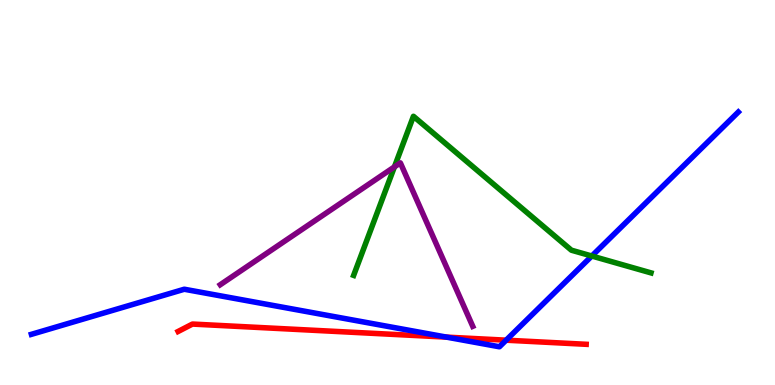[{'lines': ['blue', 'red'], 'intersections': [{'x': 5.76, 'y': 1.24}, {'x': 6.53, 'y': 1.16}]}, {'lines': ['green', 'red'], 'intersections': []}, {'lines': ['purple', 'red'], 'intersections': []}, {'lines': ['blue', 'green'], 'intersections': [{'x': 7.64, 'y': 3.35}]}, {'lines': ['blue', 'purple'], 'intersections': []}, {'lines': ['green', 'purple'], 'intersections': [{'x': 5.09, 'y': 5.67}]}]